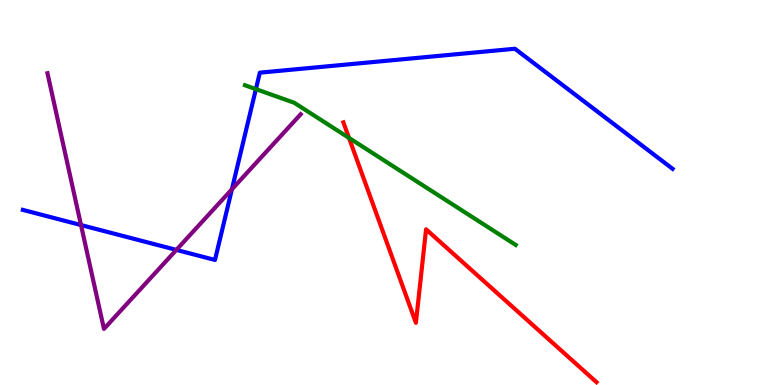[{'lines': ['blue', 'red'], 'intersections': []}, {'lines': ['green', 'red'], 'intersections': [{'x': 4.5, 'y': 6.42}]}, {'lines': ['purple', 'red'], 'intersections': []}, {'lines': ['blue', 'green'], 'intersections': [{'x': 3.3, 'y': 7.68}]}, {'lines': ['blue', 'purple'], 'intersections': [{'x': 1.05, 'y': 4.15}, {'x': 2.28, 'y': 3.51}, {'x': 2.99, 'y': 5.08}]}, {'lines': ['green', 'purple'], 'intersections': []}]